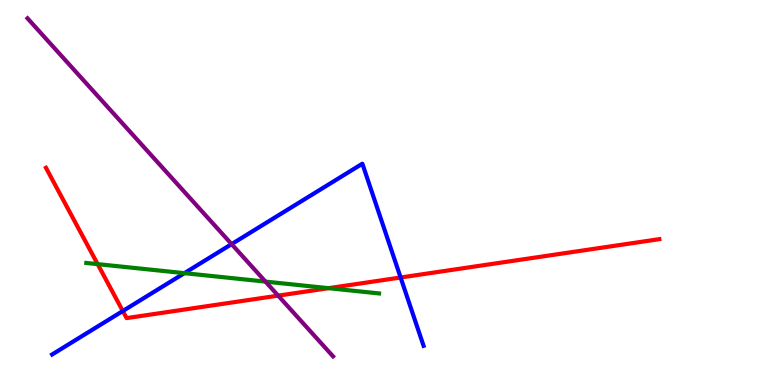[{'lines': ['blue', 'red'], 'intersections': [{'x': 1.58, 'y': 1.92}, {'x': 5.17, 'y': 2.79}]}, {'lines': ['green', 'red'], 'intersections': [{'x': 1.26, 'y': 3.14}, {'x': 4.24, 'y': 2.51}]}, {'lines': ['purple', 'red'], 'intersections': [{'x': 3.59, 'y': 2.32}]}, {'lines': ['blue', 'green'], 'intersections': [{'x': 2.38, 'y': 2.9}]}, {'lines': ['blue', 'purple'], 'intersections': [{'x': 2.99, 'y': 3.66}]}, {'lines': ['green', 'purple'], 'intersections': [{'x': 3.43, 'y': 2.69}]}]